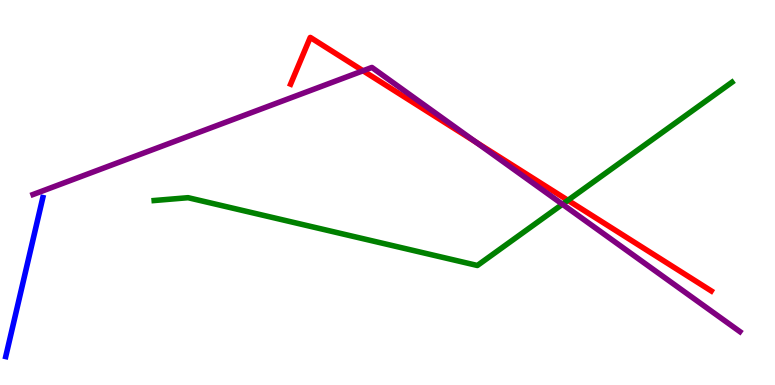[{'lines': ['blue', 'red'], 'intersections': []}, {'lines': ['green', 'red'], 'intersections': [{'x': 7.33, 'y': 4.8}]}, {'lines': ['purple', 'red'], 'intersections': [{'x': 4.68, 'y': 8.16}, {'x': 6.14, 'y': 6.31}]}, {'lines': ['blue', 'green'], 'intersections': []}, {'lines': ['blue', 'purple'], 'intersections': []}, {'lines': ['green', 'purple'], 'intersections': [{'x': 7.26, 'y': 4.69}]}]